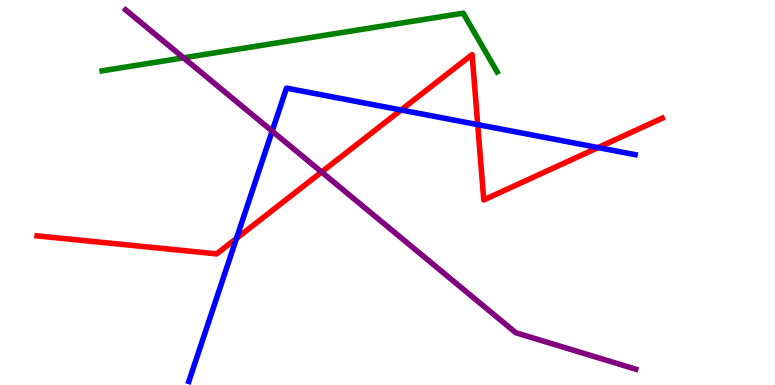[{'lines': ['blue', 'red'], 'intersections': [{'x': 3.05, 'y': 3.81}, {'x': 5.18, 'y': 7.14}, {'x': 6.16, 'y': 6.76}, {'x': 7.72, 'y': 6.17}]}, {'lines': ['green', 'red'], 'intersections': []}, {'lines': ['purple', 'red'], 'intersections': [{'x': 4.15, 'y': 5.53}]}, {'lines': ['blue', 'green'], 'intersections': []}, {'lines': ['blue', 'purple'], 'intersections': [{'x': 3.51, 'y': 6.59}]}, {'lines': ['green', 'purple'], 'intersections': [{'x': 2.37, 'y': 8.5}]}]